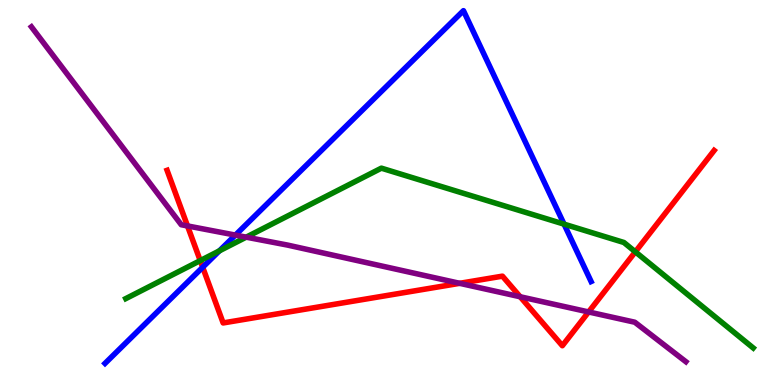[{'lines': ['blue', 'red'], 'intersections': [{'x': 2.62, 'y': 3.06}]}, {'lines': ['green', 'red'], 'intersections': [{'x': 2.58, 'y': 3.23}, {'x': 8.2, 'y': 3.46}]}, {'lines': ['purple', 'red'], 'intersections': [{'x': 2.42, 'y': 4.13}, {'x': 5.93, 'y': 2.64}, {'x': 6.71, 'y': 2.29}, {'x': 7.59, 'y': 1.9}]}, {'lines': ['blue', 'green'], 'intersections': [{'x': 2.83, 'y': 3.48}, {'x': 7.28, 'y': 4.18}]}, {'lines': ['blue', 'purple'], 'intersections': [{'x': 3.04, 'y': 3.89}]}, {'lines': ['green', 'purple'], 'intersections': [{'x': 3.18, 'y': 3.84}]}]